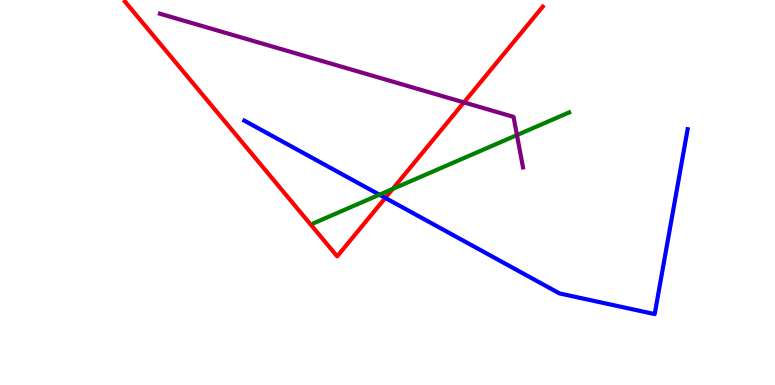[{'lines': ['blue', 'red'], 'intersections': [{'x': 4.97, 'y': 4.86}]}, {'lines': ['green', 'red'], 'intersections': [{'x': 5.07, 'y': 5.09}]}, {'lines': ['purple', 'red'], 'intersections': [{'x': 5.99, 'y': 7.34}]}, {'lines': ['blue', 'green'], 'intersections': [{'x': 4.9, 'y': 4.94}]}, {'lines': ['blue', 'purple'], 'intersections': []}, {'lines': ['green', 'purple'], 'intersections': [{'x': 6.67, 'y': 6.49}]}]